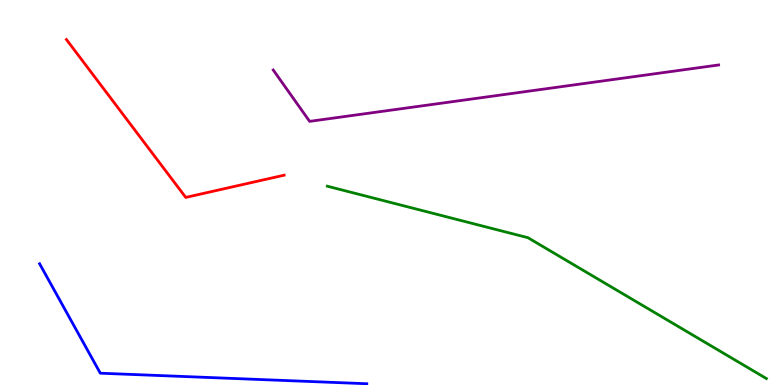[{'lines': ['blue', 'red'], 'intersections': []}, {'lines': ['green', 'red'], 'intersections': []}, {'lines': ['purple', 'red'], 'intersections': []}, {'lines': ['blue', 'green'], 'intersections': []}, {'lines': ['blue', 'purple'], 'intersections': []}, {'lines': ['green', 'purple'], 'intersections': []}]